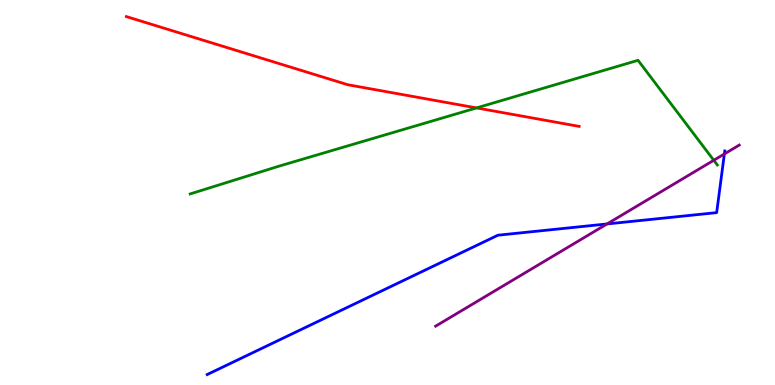[{'lines': ['blue', 'red'], 'intersections': []}, {'lines': ['green', 'red'], 'intersections': [{'x': 6.15, 'y': 7.2}]}, {'lines': ['purple', 'red'], 'intersections': []}, {'lines': ['blue', 'green'], 'intersections': []}, {'lines': ['blue', 'purple'], 'intersections': [{'x': 7.83, 'y': 4.18}, {'x': 9.35, 'y': 6.0}]}, {'lines': ['green', 'purple'], 'intersections': [{'x': 9.21, 'y': 5.84}]}]